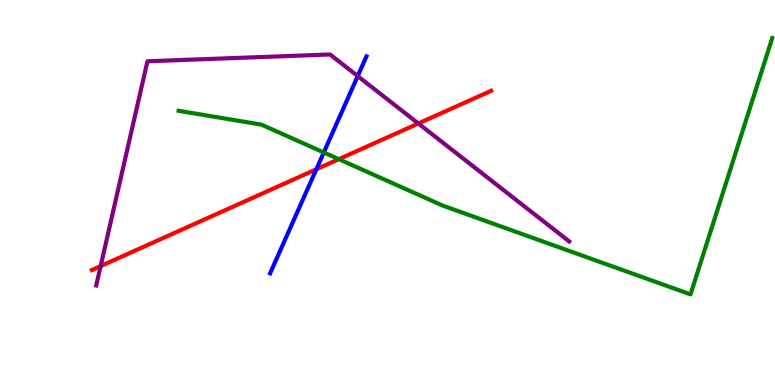[{'lines': ['blue', 'red'], 'intersections': [{'x': 4.08, 'y': 5.6}]}, {'lines': ['green', 'red'], 'intersections': [{'x': 4.37, 'y': 5.87}]}, {'lines': ['purple', 'red'], 'intersections': [{'x': 1.3, 'y': 3.09}, {'x': 5.4, 'y': 6.79}]}, {'lines': ['blue', 'green'], 'intersections': [{'x': 4.18, 'y': 6.04}]}, {'lines': ['blue', 'purple'], 'intersections': [{'x': 4.62, 'y': 8.02}]}, {'lines': ['green', 'purple'], 'intersections': []}]